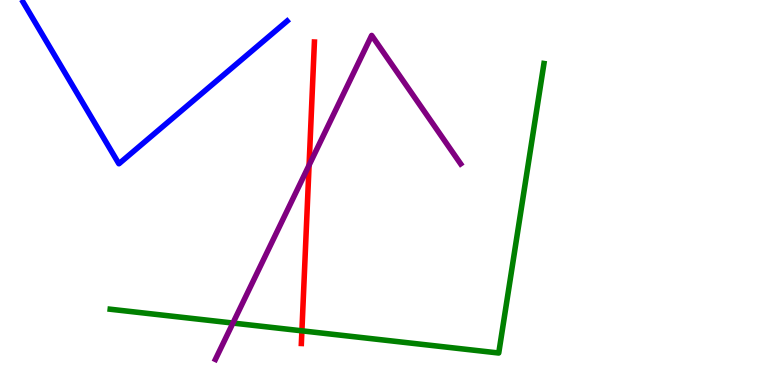[{'lines': ['blue', 'red'], 'intersections': []}, {'lines': ['green', 'red'], 'intersections': [{'x': 3.9, 'y': 1.41}]}, {'lines': ['purple', 'red'], 'intersections': [{'x': 3.99, 'y': 5.71}]}, {'lines': ['blue', 'green'], 'intersections': []}, {'lines': ['blue', 'purple'], 'intersections': []}, {'lines': ['green', 'purple'], 'intersections': [{'x': 3.01, 'y': 1.61}]}]